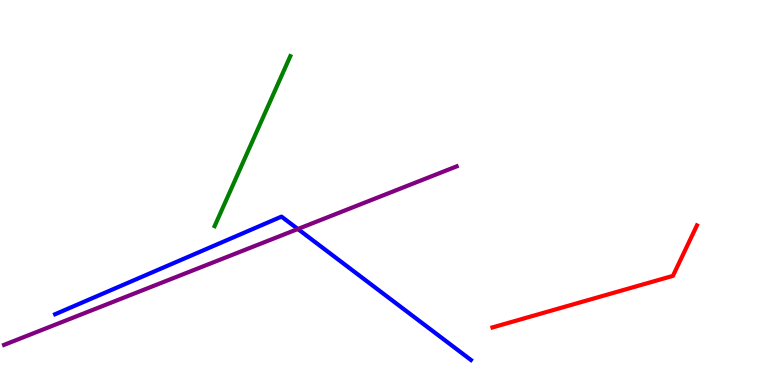[{'lines': ['blue', 'red'], 'intersections': []}, {'lines': ['green', 'red'], 'intersections': []}, {'lines': ['purple', 'red'], 'intersections': []}, {'lines': ['blue', 'green'], 'intersections': []}, {'lines': ['blue', 'purple'], 'intersections': [{'x': 3.84, 'y': 4.05}]}, {'lines': ['green', 'purple'], 'intersections': []}]